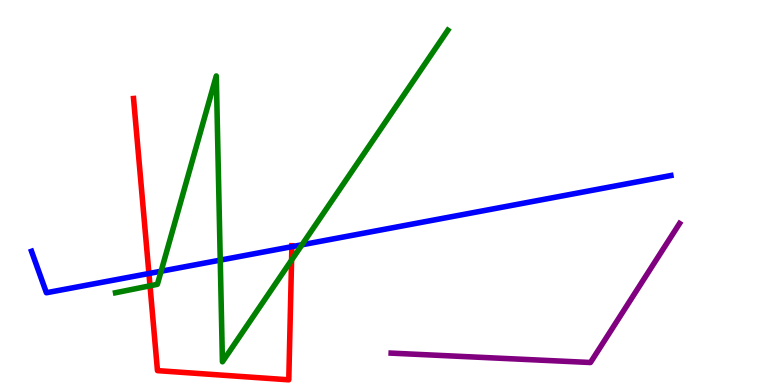[{'lines': ['blue', 'red'], 'intersections': [{'x': 1.92, 'y': 2.9}, {'x': 3.77, 'y': 3.59}]}, {'lines': ['green', 'red'], 'intersections': [{'x': 1.94, 'y': 2.58}, {'x': 3.76, 'y': 3.24}]}, {'lines': ['purple', 'red'], 'intersections': []}, {'lines': ['blue', 'green'], 'intersections': [{'x': 2.08, 'y': 2.96}, {'x': 2.84, 'y': 3.24}, {'x': 3.9, 'y': 3.64}]}, {'lines': ['blue', 'purple'], 'intersections': []}, {'lines': ['green', 'purple'], 'intersections': []}]